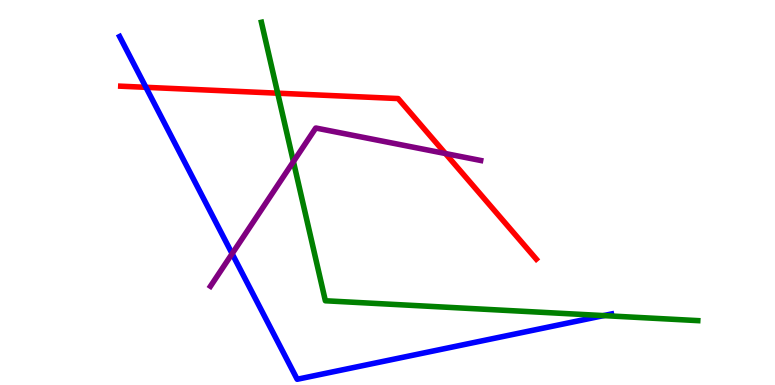[{'lines': ['blue', 'red'], 'intersections': [{'x': 1.88, 'y': 7.73}]}, {'lines': ['green', 'red'], 'intersections': [{'x': 3.58, 'y': 7.58}]}, {'lines': ['purple', 'red'], 'intersections': [{'x': 5.75, 'y': 6.01}]}, {'lines': ['blue', 'green'], 'intersections': [{'x': 7.79, 'y': 1.8}]}, {'lines': ['blue', 'purple'], 'intersections': [{'x': 3.0, 'y': 3.41}]}, {'lines': ['green', 'purple'], 'intersections': [{'x': 3.79, 'y': 5.8}]}]